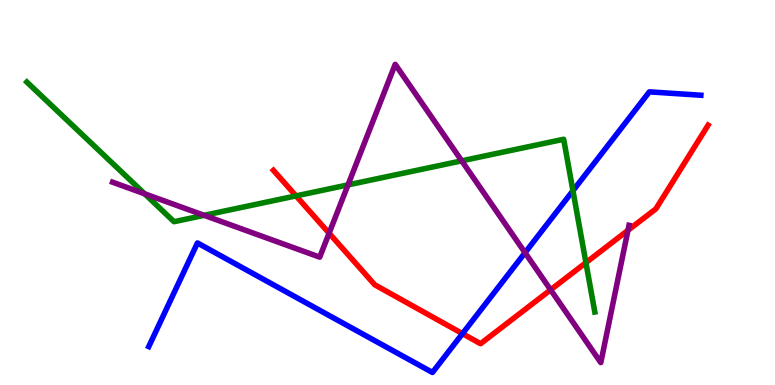[{'lines': ['blue', 'red'], 'intersections': [{'x': 5.97, 'y': 1.33}]}, {'lines': ['green', 'red'], 'intersections': [{'x': 3.82, 'y': 4.91}, {'x': 7.56, 'y': 3.18}]}, {'lines': ['purple', 'red'], 'intersections': [{'x': 4.25, 'y': 3.94}, {'x': 7.1, 'y': 2.47}, {'x': 8.1, 'y': 4.02}]}, {'lines': ['blue', 'green'], 'intersections': [{'x': 7.39, 'y': 5.05}]}, {'lines': ['blue', 'purple'], 'intersections': [{'x': 6.77, 'y': 3.44}]}, {'lines': ['green', 'purple'], 'intersections': [{'x': 1.87, 'y': 4.97}, {'x': 2.63, 'y': 4.41}, {'x': 4.49, 'y': 5.2}, {'x': 5.96, 'y': 5.82}]}]